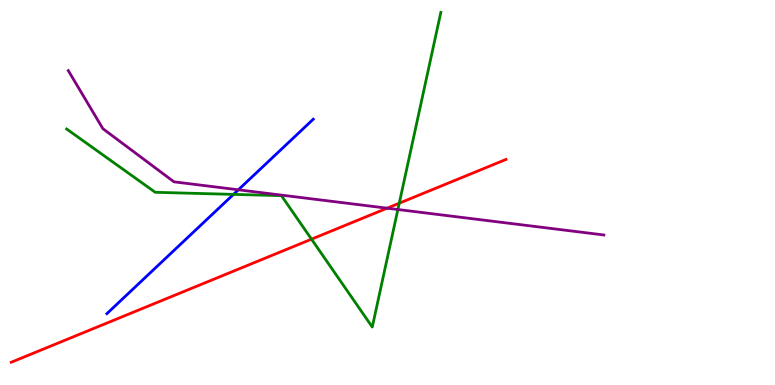[{'lines': ['blue', 'red'], 'intersections': []}, {'lines': ['green', 'red'], 'intersections': [{'x': 4.02, 'y': 3.79}, {'x': 5.15, 'y': 4.72}]}, {'lines': ['purple', 'red'], 'intersections': [{'x': 4.99, 'y': 4.59}]}, {'lines': ['blue', 'green'], 'intersections': [{'x': 3.01, 'y': 4.95}]}, {'lines': ['blue', 'purple'], 'intersections': [{'x': 3.08, 'y': 5.07}]}, {'lines': ['green', 'purple'], 'intersections': [{'x': 5.13, 'y': 4.56}]}]